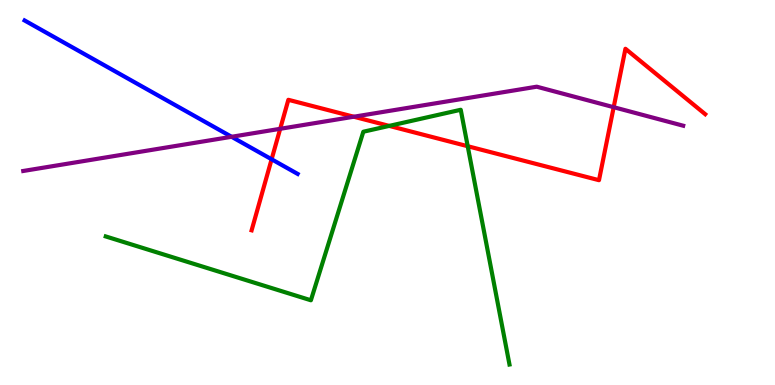[{'lines': ['blue', 'red'], 'intersections': [{'x': 3.5, 'y': 5.86}]}, {'lines': ['green', 'red'], 'intersections': [{'x': 5.02, 'y': 6.73}, {'x': 6.03, 'y': 6.2}]}, {'lines': ['purple', 'red'], 'intersections': [{'x': 3.62, 'y': 6.65}, {'x': 4.56, 'y': 6.97}, {'x': 7.92, 'y': 7.22}]}, {'lines': ['blue', 'green'], 'intersections': []}, {'lines': ['blue', 'purple'], 'intersections': [{'x': 2.99, 'y': 6.45}]}, {'lines': ['green', 'purple'], 'intersections': []}]